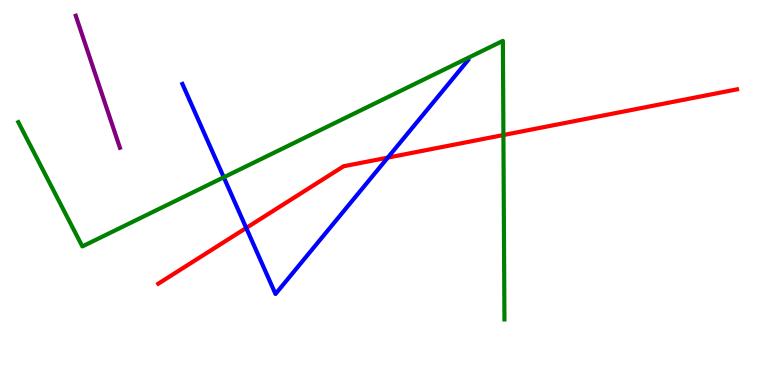[{'lines': ['blue', 'red'], 'intersections': [{'x': 3.18, 'y': 4.08}, {'x': 5.0, 'y': 5.91}]}, {'lines': ['green', 'red'], 'intersections': [{'x': 6.5, 'y': 6.49}]}, {'lines': ['purple', 'red'], 'intersections': []}, {'lines': ['blue', 'green'], 'intersections': [{'x': 2.89, 'y': 5.4}]}, {'lines': ['blue', 'purple'], 'intersections': []}, {'lines': ['green', 'purple'], 'intersections': []}]